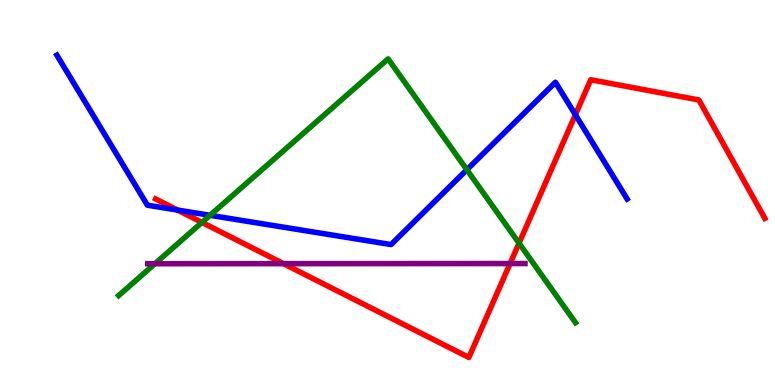[{'lines': ['blue', 'red'], 'intersections': [{'x': 2.29, 'y': 4.54}, {'x': 7.42, 'y': 7.02}]}, {'lines': ['green', 'red'], 'intersections': [{'x': 2.61, 'y': 4.22}, {'x': 6.7, 'y': 3.68}]}, {'lines': ['purple', 'red'], 'intersections': [{'x': 3.66, 'y': 3.15}, {'x': 6.58, 'y': 3.15}]}, {'lines': ['blue', 'green'], 'intersections': [{'x': 2.71, 'y': 4.41}, {'x': 6.02, 'y': 5.59}]}, {'lines': ['blue', 'purple'], 'intersections': []}, {'lines': ['green', 'purple'], 'intersections': [{'x': 2.0, 'y': 3.15}]}]